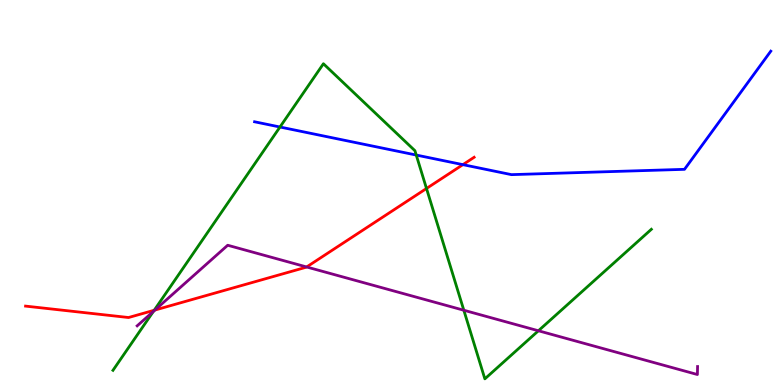[{'lines': ['blue', 'red'], 'intersections': [{'x': 5.97, 'y': 5.72}]}, {'lines': ['green', 'red'], 'intersections': [{'x': 1.99, 'y': 1.94}, {'x': 5.5, 'y': 5.1}]}, {'lines': ['purple', 'red'], 'intersections': [{'x': 2.0, 'y': 1.95}, {'x': 3.96, 'y': 3.07}]}, {'lines': ['blue', 'green'], 'intersections': [{'x': 3.61, 'y': 6.7}, {'x': 5.37, 'y': 5.97}]}, {'lines': ['blue', 'purple'], 'intersections': []}, {'lines': ['green', 'purple'], 'intersections': [{'x': 1.98, 'y': 1.91}, {'x': 5.98, 'y': 1.94}, {'x': 6.95, 'y': 1.41}]}]